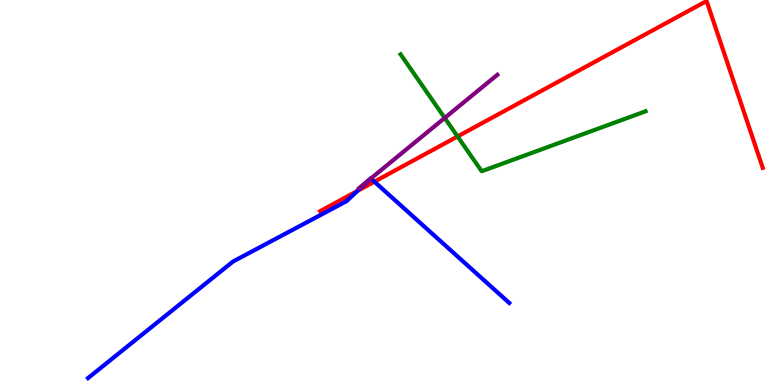[{'lines': ['blue', 'red'], 'intersections': [{'x': 4.61, 'y': 5.04}, {'x': 4.83, 'y': 5.28}]}, {'lines': ['green', 'red'], 'intersections': [{'x': 5.9, 'y': 6.46}]}, {'lines': ['purple', 'red'], 'intersections': []}, {'lines': ['blue', 'green'], 'intersections': []}, {'lines': ['blue', 'purple'], 'intersections': [{'x': 4.77, 'y': 5.33}, {'x': 4.79, 'y': 5.36}]}, {'lines': ['green', 'purple'], 'intersections': [{'x': 5.74, 'y': 6.94}]}]